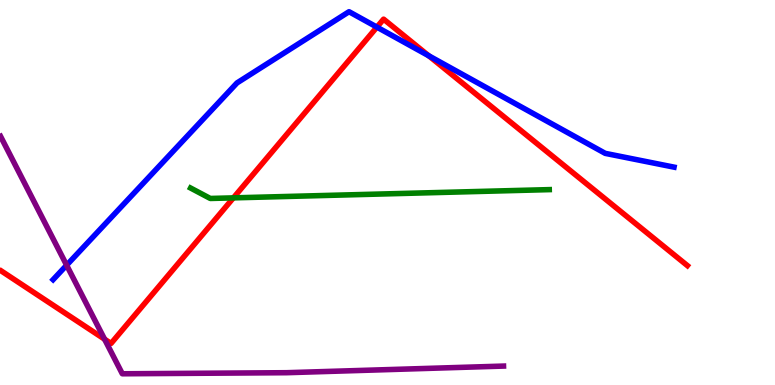[{'lines': ['blue', 'red'], 'intersections': [{'x': 4.86, 'y': 9.3}, {'x': 5.53, 'y': 8.55}]}, {'lines': ['green', 'red'], 'intersections': [{'x': 3.01, 'y': 4.86}]}, {'lines': ['purple', 'red'], 'intersections': [{'x': 1.35, 'y': 1.19}]}, {'lines': ['blue', 'green'], 'intersections': []}, {'lines': ['blue', 'purple'], 'intersections': [{'x': 0.86, 'y': 3.11}]}, {'lines': ['green', 'purple'], 'intersections': []}]